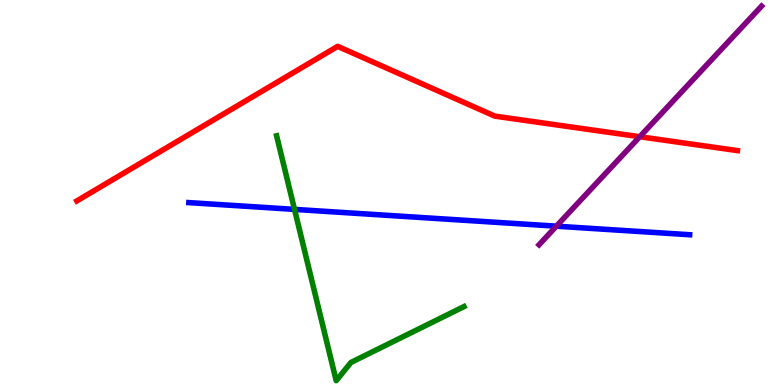[{'lines': ['blue', 'red'], 'intersections': []}, {'lines': ['green', 'red'], 'intersections': []}, {'lines': ['purple', 'red'], 'intersections': [{'x': 8.26, 'y': 6.45}]}, {'lines': ['blue', 'green'], 'intersections': [{'x': 3.8, 'y': 4.56}]}, {'lines': ['blue', 'purple'], 'intersections': [{'x': 7.18, 'y': 4.13}]}, {'lines': ['green', 'purple'], 'intersections': []}]